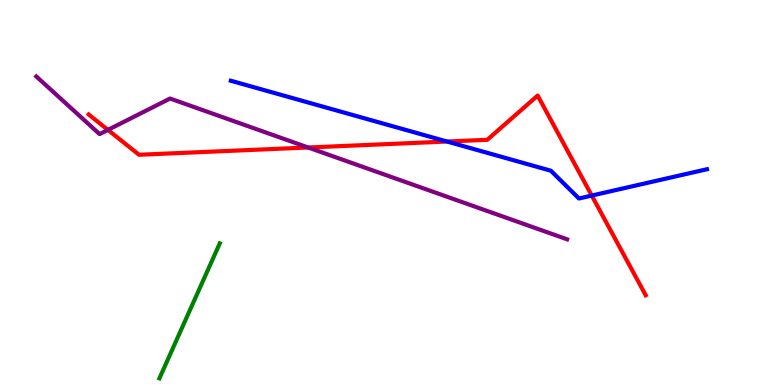[{'lines': ['blue', 'red'], 'intersections': [{'x': 5.77, 'y': 6.32}, {'x': 7.64, 'y': 4.92}]}, {'lines': ['green', 'red'], 'intersections': []}, {'lines': ['purple', 'red'], 'intersections': [{'x': 1.39, 'y': 6.63}, {'x': 3.98, 'y': 6.17}]}, {'lines': ['blue', 'green'], 'intersections': []}, {'lines': ['blue', 'purple'], 'intersections': []}, {'lines': ['green', 'purple'], 'intersections': []}]